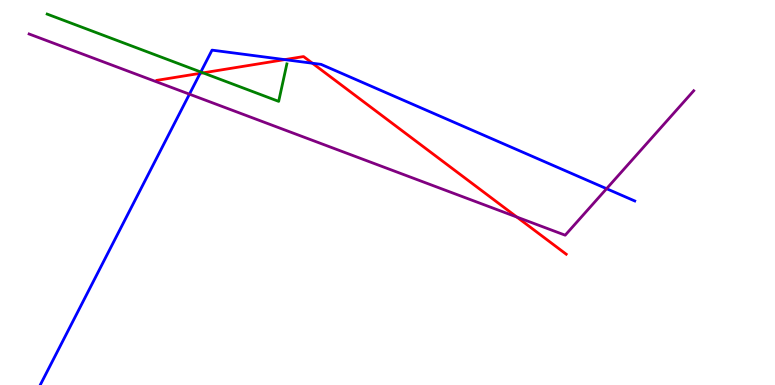[{'lines': ['blue', 'red'], 'intersections': [{'x': 2.58, 'y': 8.1}, {'x': 3.67, 'y': 8.45}, {'x': 4.03, 'y': 8.36}]}, {'lines': ['green', 'red'], 'intersections': [{'x': 2.62, 'y': 8.11}]}, {'lines': ['purple', 'red'], 'intersections': [{'x': 6.67, 'y': 4.36}]}, {'lines': ['blue', 'green'], 'intersections': [{'x': 2.59, 'y': 8.13}]}, {'lines': ['blue', 'purple'], 'intersections': [{'x': 2.44, 'y': 7.55}, {'x': 7.83, 'y': 5.1}]}, {'lines': ['green', 'purple'], 'intersections': []}]